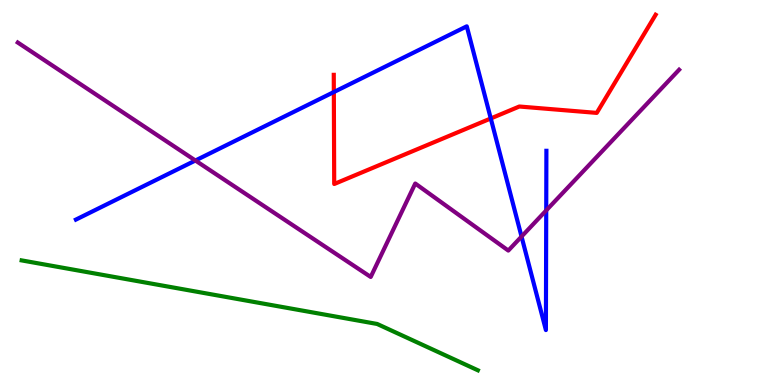[{'lines': ['blue', 'red'], 'intersections': [{'x': 4.31, 'y': 7.61}, {'x': 6.33, 'y': 6.92}]}, {'lines': ['green', 'red'], 'intersections': []}, {'lines': ['purple', 'red'], 'intersections': []}, {'lines': ['blue', 'green'], 'intersections': []}, {'lines': ['blue', 'purple'], 'intersections': [{'x': 2.52, 'y': 5.83}, {'x': 6.73, 'y': 3.86}, {'x': 7.05, 'y': 4.53}]}, {'lines': ['green', 'purple'], 'intersections': []}]